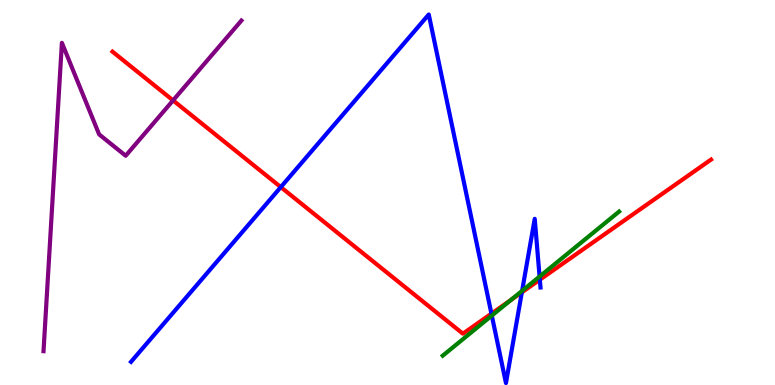[{'lines': ['blue', 'red'], 'intersections': [{'x': 3.62, 'y': 5.14}, {'x': 6.34, 'y': 1.85}, {'x': 6.73, 'y': 2.41}, {'x': 6.97, 'y': 2.74}]}, {'lines': ['green', 'red'], 'intersections': [{'x': 6.59, 'y': 2.21}]}, {'lines': ['purple', 'red'], 'intersections': [{'x': 2.23, 'y': 7.39}]}, {'lines': ['blue', 'green'], 'intersections': [{'x': 6.35, 'y': 1.8}, {'x': 6.74, 'y': 2.45}, {'x': 6.96, 'y': 2.82}]}, {'lines': ['blue', 'purple'], 'intersections': []}, {'lines': ['green', 'purple'], 'intersections': []}]